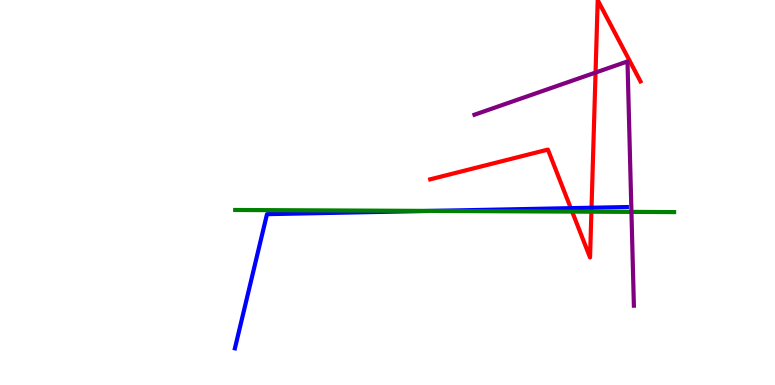[{'lines': ['blue', 'red'], 'intersections': [{'x': 7.36, 'y': 4.59}, {'x': 7.63, 'y': 4.6}]}, {'lines': ['green', 'red'], 'intersections': [{'x': 7.38, 'y': 4.5}, {'x': 7.63, 'y': 4.5}]}, {'lines': ['purple', 'red'], 'intersections': [{'x': 7.68, 'y': 8.12}]}, {'lines': ['blue', 'green'], 'intersections': [{'x': 5.56, 'y': 4.52}]}, {'lines': ['blue', 'purple'], 'intersections': []}, {'lines': ['green', 'purple'], 'intersections': [{'x': 8.15, 'y': 4.5}]}]